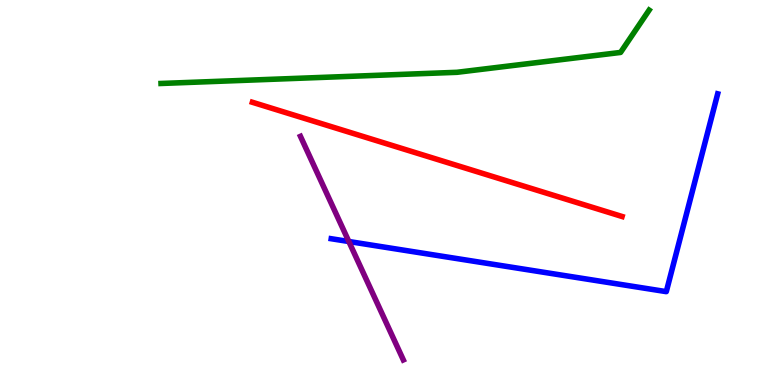[{'lines': ['blue', 'red'], 'intersections': []}, {'lines': ['green', 'red'], 'intersections': []}, {'lines': ['purple', 'red'], 'intersections': []}, {'lines': ['blue', 'green'], 'intersections': []}, {'lines': ['blue', 'purple'], 'intersections': [{'x': 4.5, 'y': 3.73}]}, {'lines': ['green', 'purple'], 'intersections': []}]